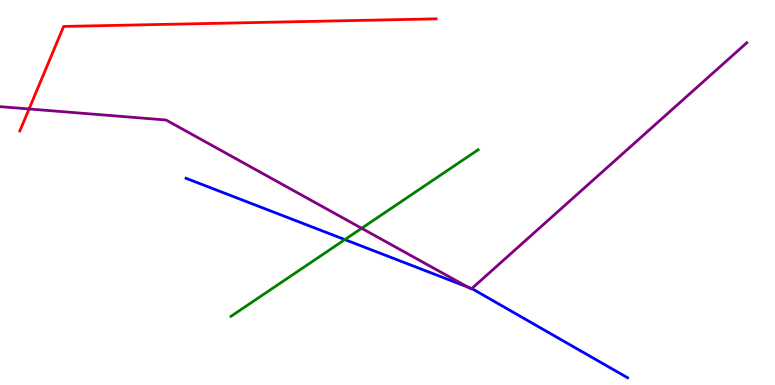[{'lines': ['blue', 'red'], 'intersections': []}, {'lines': ['green', 'red'], 'intersections': []}, {'lines': ['purple', 'red'], 'intersections': [{'x': 0.375, 'y': 7.17}]}, {'lines': ['blue', 'green'], 'intersections': [{'x': 4.45, 'y': 3.78}]}, {'lines': ['blue', 'purple'], 'intersections': [{'x': 6.04, 'y': 2.54}, {'x': 6.09, 'y': 2.5}]}, {'lines': ['green', 'purple'], 'intersections': [{'x': 4.67, 'y': 4.07}]}]